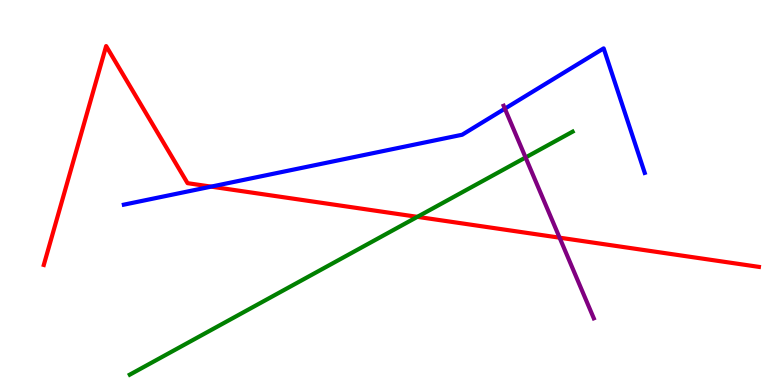[{'lines': ['blue', 'red'], 'intersections': [{'x': 2.72, 'y': 5.15}]}, {'lines': ['green', 'red'], 'intersections': [{'x': 5.39, 'y': 4.37}]}, {'lines': ['purple', 'red'], 'intersections': [{'x': 7.22, 'y': 3.83}]}, {'lines': ['blue', 'green'], 'intersections': []}, {'lines': ['blue', 'purple'], 'intersections': [{'x': 6.51, 'y': 7.18}]}, {'lines': ['green', 'purple'], 'intersections': [{'x': 6.78, 'y': 5.91}]}]